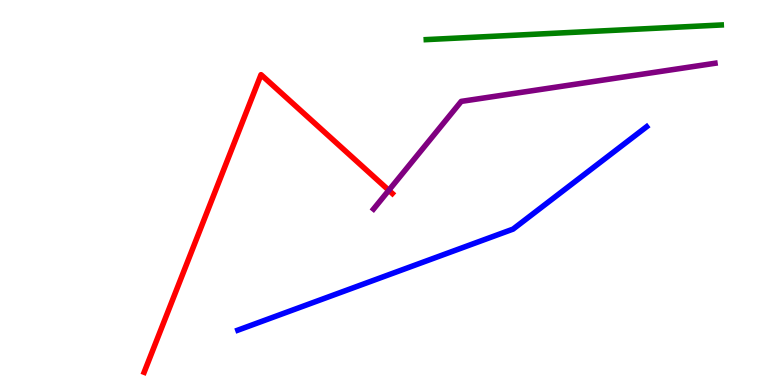[{'lines': ['blue', 'red'], 'intersections': []}, {'lines': ['green', 'red'], 'intersections': []}, {'lines': ['purple', 'red'], 'intersections': [{'x': 5.02, 'y': 5.06}]}, {'lines': ['blue', 'green'], 'intersections': []}, {'lines': ['blue', 'purple'], 'intersections': []}, {'lines': ['green', 'purple'], 'intersections': []}]